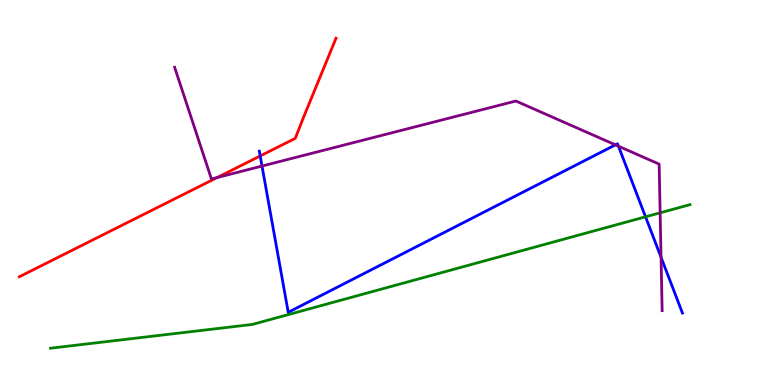[{'lines': ['blue', 'red'], 'intersections': [{'x': 3.36, 'y': 5.95}]}, {'lines': ['green', 'red'], 'intersections': []}, {'lines': ['purple', 'red'], 'intersections': [{'x': 2.8, 'y': 5.39}]}, {'lines': ['blue', 'green'], 'intersections': [{'x': 8.33, 'y': 4.37}]}, {'lines': ['blue', 'purple'], 'intersections': [{'x': 3.38, 'y': 5.69}, {'x': 7.94, 'y': 6.24}, {'x': 7.98, 'y': 6.2}, {'x': 8.53, 'y': 3.32}]}, {'lines': ['green', 'purple'], 'intersections': [{'x': 8.52, 'y': 4.47}]}]